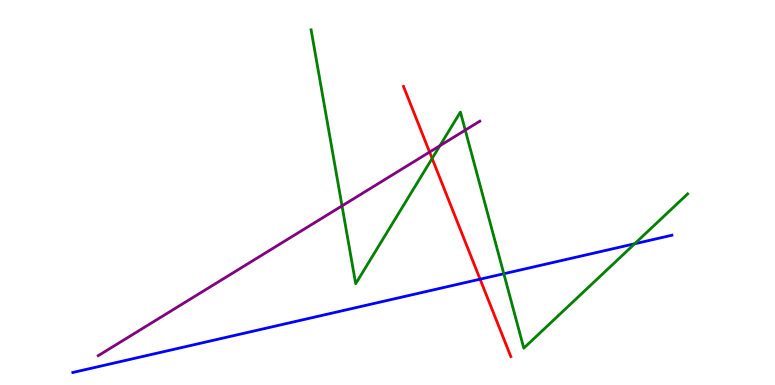[{'lines': ['blue', 'red'], 'intersections': [{'x': 6.19, 'y': 2.75}]}, {'lines': ['green', 'red'], 'intersections': [{'x': 5.58, 'y': 5.88}]}, {'lines': ['purple', 'red'], 'intersections': [{'x': 5.54, 'y': 6.05}]}, {'lines': ['blue', 'green'], 'intersections': [{'x': 6.5, 'y': 2.89}, {'x': 8.19, 'y': 3.67}]}, {'lines': ['blue', 'purple'], 'intersections': []}, {'lines': ['green', 'purple'], 'intersections': [{'x': 4.41, 'y': 4.65}, {'x': 5.68, 'y': 6.22}, {'x': 6.0, 'y': 6.62}]}]